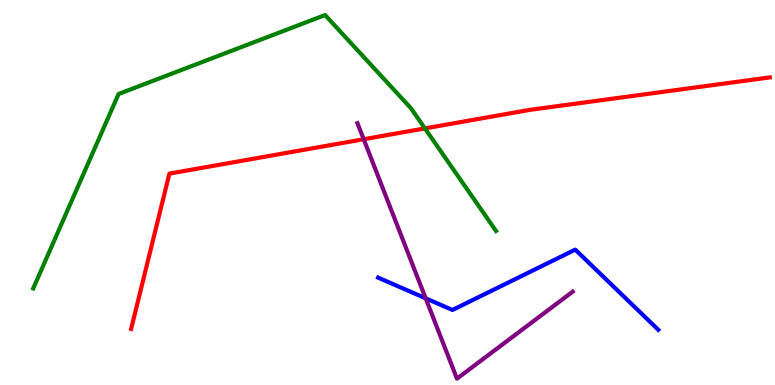[{'lines': ['blue', 'red'], 'intersections': []}, {'lines': ['green', 'red'], 'intersections': [{'x': 5.48, 'y': 6.66}]}, {'lines': ['purple', 'red'], 'intersections': [{'x': 4.69, 'y': 6.38}]}, {'lines': ['blue', 'green'], 'intersections': []}, {'lines': ['blue', 'purple'], 'intersections': [{'x': 5.49, 'y': 2.25}]}, {'lines': ['green', 'purple'], 'intersections': []}]